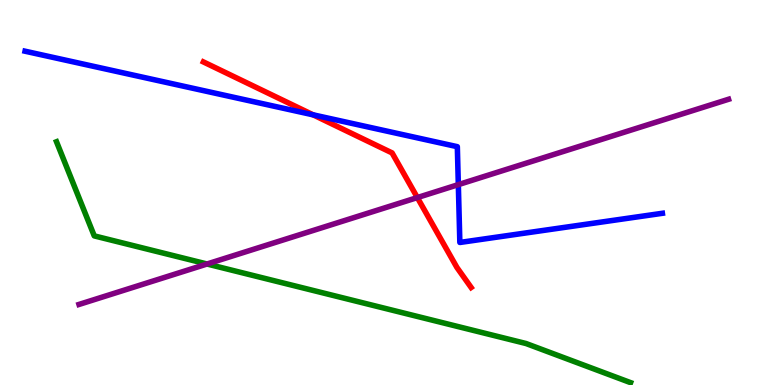[{'lines': ['blue', 'red'], 'intersections': [{'x': 4.04, 'y': 7.02}]}, {'lines': ['green', 'red'], 'intersections': []}, {'lines': ['purple', 'red'], 'intersections': [{'x': 5.39, 'y': 4.87}]}, {'lines': ['blue', 'green'], 'intersections': []}, {'lines': ['blue', 'purple'], 'intersections': [{'x': 5.91, 'y': 5.2}]}, {'lines': ['green', 'purple'], 'intersections': [{'x': 2.67, 'y': 3.14}]}]